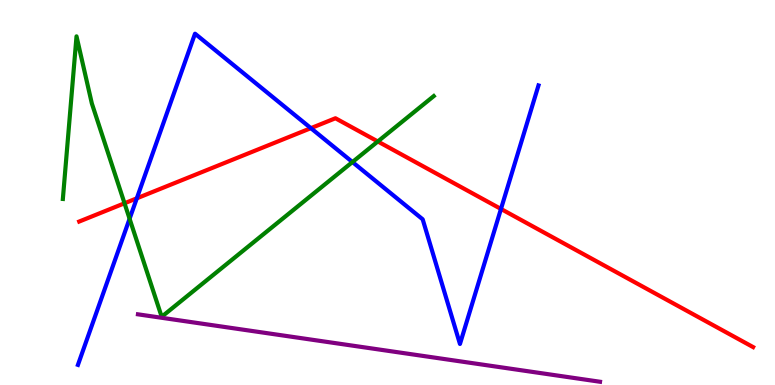[{'lines': ['blue', 'red'], 'intersections': [{'x': 1.77, 'y': 4.85}, {'x': 4.01, 'y': 6.67}, {'x': 6.46, 'y': 4.57}]}, {'lines': ['green', 'red'], 'intersections': [{'x': 1.61, 'y': 4.72}, {'x': 4.88, 'y': 6.33}]}, {'lines': ['purple', 'red'], 'intersections': []}, {'lines': ['blue', 'green'], 'intersections': [{'x': 1.67, 'y': 4.32}, {'x': 4.55, 'y': 5.79}]}, {'lines': ['blue', 'purple'], 'intersections': []}, {'lines': ['green', 'purple'], 'intersections': []}]